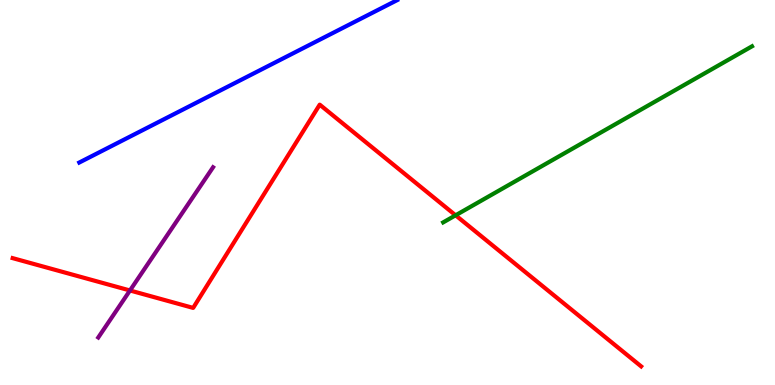[{'lines': ['blue', 'red'], 'intersections': []}, {'lines': ['green', 'red'], 'intersections': [{'x': 5.88, 'y': 4.41}]}, {'lines': ['purple', 'red'], 'intersections': [{'x': 1.68, 'y': 2.46}]}, {'lines': ['blue', 'green'], 'intersections': []}, {'lines': ['blue', 'purple'], 'intersections': []}, {'lines': ['green', 'purple'], 'intersections': []}]